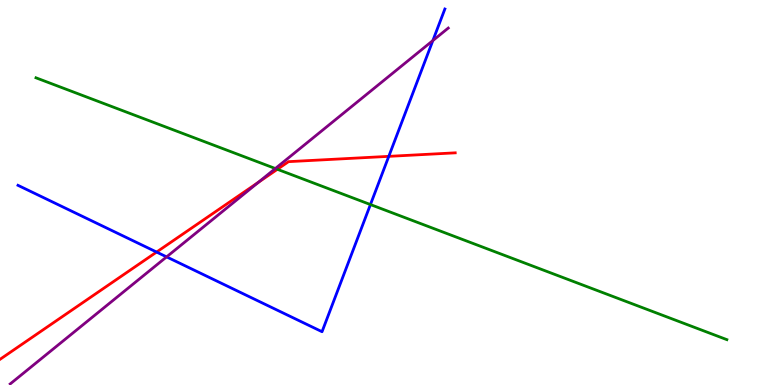[{'lines': ['blue', 'red'], 'intersections': [{'x': 2.02, 'y': 3.45}, {'x': 5.02, 'y': 5.94}]}, {'lines': ['green', 'red'], 'intersections': [{'x': 3.58, 'y': 5.6}]}, {'lines': ['purple', 'red'], 'intersections': [{'x': 3.33, 'y': 5.26}]}, {'lines': ['blue', 'green'], 'intersections': [{'x': 4.78, 'y': 4.69}]}, {'lines': ['blue', 'purple'], 'intersections': [{'x': 2.15, 'y': 3.33}, {'x': 5.59, 'y': 8.95}]}, {'lines': ['green', 'purple'], 'intersections': [{'x': 3.55, 'y': 5.62}]}]